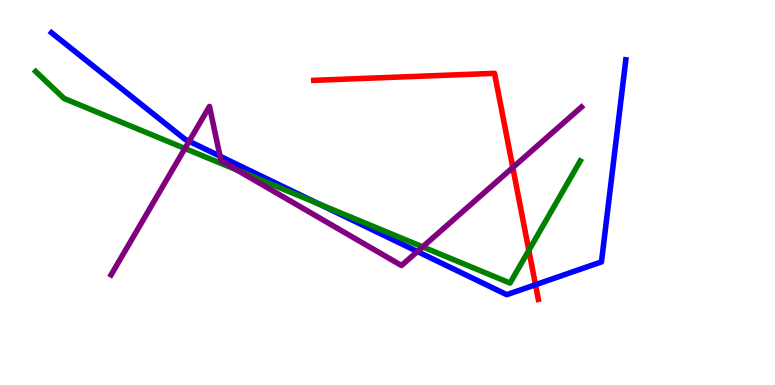[{'lines': ['blue', 'red'], 'intersections': [{'x': 6.91, 'y': 2.6}]}, {'lines': ['green', 'red'], 'intersections': [{'x': 6.82, 'y': 3.5}]}, {'lines': ['purple', 'red'], 'intersections': [{'x': 6.62, 'y': 5.65}]}, {'lines': ['blue', 'green'], 'intersections': [{'x': 4.11, 'y': 4.71}]}, {'lines': ['blue', 'purple'], 'intersections': [{'x': 2.44, 'y': 6.33}, {'x': 2.84, 'y': 5.94}, {'x': 5.39, 'y': 3.47}]}, {'lines': ['green', 'purple'], 'intersections': [{'x': 2.39, 'y': 6.14}, {'x': 3.06, 'y': 5.58}, {'x': 5.45, 'y': 3.59}]}]